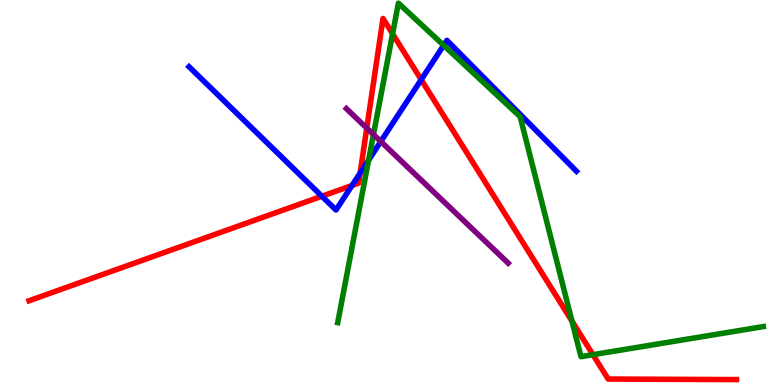[{'lines': ['blue', 'red'], 'intersections': [{'x': 4.15, 'y': 4.9}, {'x': 4.54, 'y': 5.18}, {'x': 4.65, 'y': 5.5}, {'x': 5.43, 'y': 7.93}]}, {'lines': ['green', 'red'], 'intersections': [{'x': 5.07, 'y': 9.12}, {'x': 7.38, 'y': 1.66}, {'x': 7.65, 'y': 0.787}]}, {'lines': ['purple', 'red'], 'intersections': [{'x': 4.73, 'y': 6.67}]}, {'lines': ['blue', 'green'], 'intersections': [{'x': 4.76, 'y': 5.84}, {'x': 5.72, 'y': 8.82}]}, {'lines': ['blue', 'purple'], 'intersections': [{'x': 4.91, 'y': 6.33}]}, {'lines': ['green', 'purple'], 'intersections': [{'x': 4.82, 'y': 6.51}]}]